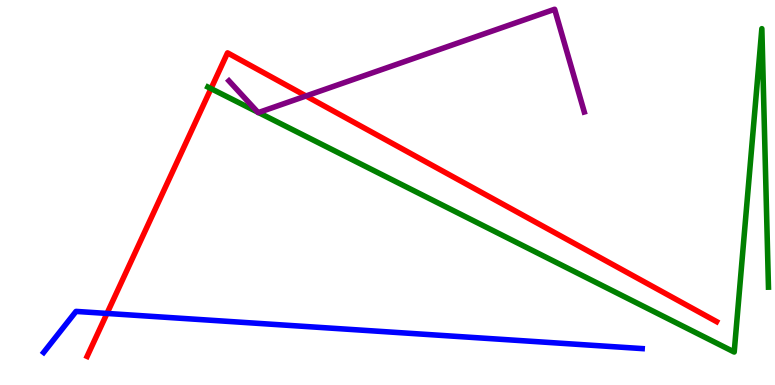[{'lines': ['blue', 'red'], 'intersections': [{'x': 1.38, 'y': 1.86}]}, {'lines': ['green', 'red'], 'intersections': [{'x': 2.72, 'y': 7.7}]}, {'lines': ['purple', 'red'], 'intersections': [{'x': 3.95, 'y': 7.51}]}, {'lines': ['blue', 'green'], 'intersections': []}, {'lines': ['blue', 'purple'], 'intersections': []}, {'lines': ['green', 'purple'], 'intersections': [{'x': 3.33, 'y': 7.09}, {'x': 3.34, 'y': 7.08}]}]